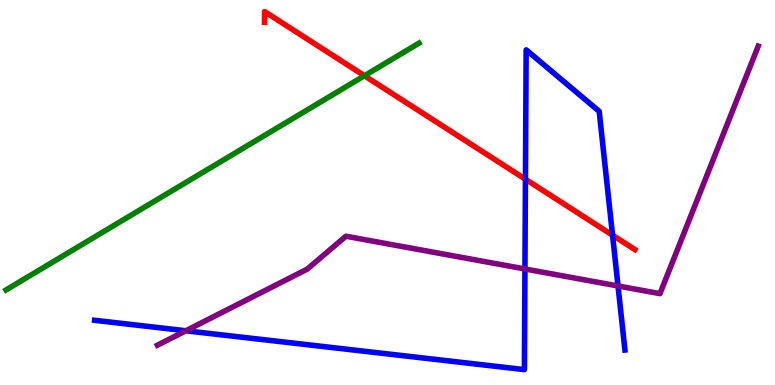[{'lines': ['blue', 'red'], 'intersections': [{'x': 6.78, 'y': 5.34}, {'x': 7.9, 'y': 3.89}]}, {'lines': ['green', 'red'], 'intersections': [{'x': 4.7, 'y': 8.03}]}, {'lines': ['purple', 'red'], 'intersections': []}, {'lines': ['blue', 'green'], 'intersections': []}, {'lines': ['blue', 'purple'], 'intersections': [{'x': 2.4, 'y': 1.41}, {'x': 6.77, 'y': 3.01}, {'x': 7.97, 'y': 2.57}]}, {'lines': ['green', 'purple'], 'intersections': []}]